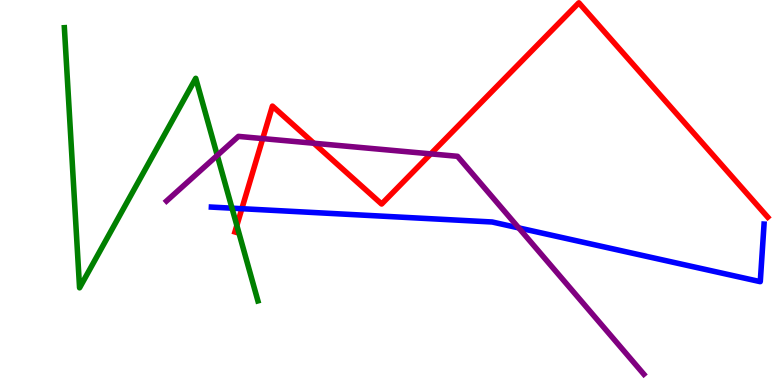[{'lines': ['blue', 'red'], 'intersections': [{'x': 3.12, 'y': 4.58}]}, {'lines': ['green', 'red'], 'intersections': [{'x': 3.06, 'y': 4.14}]}, {'lines': ['purple', 'red'], 'intersections': [{'x': 3.39, 'y': 6.4}, {'x': 4.05, 'y': 6.28}, {'x': 5.56, 'y': 6.0}]}, {'lines': ['blue', 'green'], 'intersections': [{'x': 2.99, 'y': 4.59}]}, {'lines': ['blue', 'purple'], 'intersections': [{'x': 6.69, 'y': 4.08}]}, {'lines': ['green', 'purple'], 'intersections': [{'x': 2.8, 'y': 5.96}]}]